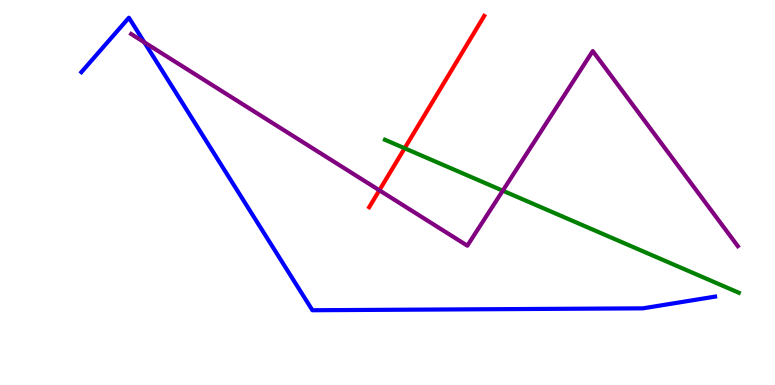[{'lines': ['blue', 'red'], 'intersections': []}, {'lines': ['green', 'red'], 'intersections': [{'x': 5.22, 'y': 6.15}]}, {'lines': ['purple', 'red'], 'intersections': [{'x': 4.89, 'y': 5.06}]}, {'lines': ['blue', 'green'], 'intersections': []}, {'lines': ['blue', 'purple'], 'intersections': [{'x': 1.86, 'y': 8.9}]}, {'lines': ['green', 'purple'], 'intersections': [{'x': 6.49, 'y': 5.05}]}]